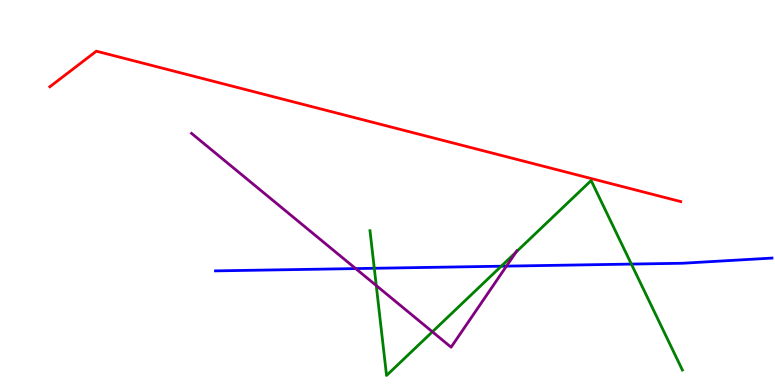[{'lines': ['blue', 'red'], 'intersections': []}, {'lines': ['green', 'red'], 'intersections': []}, {'lines': ['purple', 'red'], 'intersections': []}, {'lines': ['blue', 'green'], 'intersections': [{'x': 4.83, 'y': 3.03}, {'x': 6.47, 'y': 3.09}, {'x': 8.15, 'y': 3.14}]}, {'lines': ['blue', 'purple'], 'intersections': [{'x': 4.59, 'y': 3.02}, {'x': 6.53, 'y': 3.09}]}, {'lines': ['green', 'purple'], 'intersections': [{'x': 4.85, 'y': 2.58}, {'x': 5.58, 'y': 1.38}, {'x': 6.66, 'y': 3.45}]}]